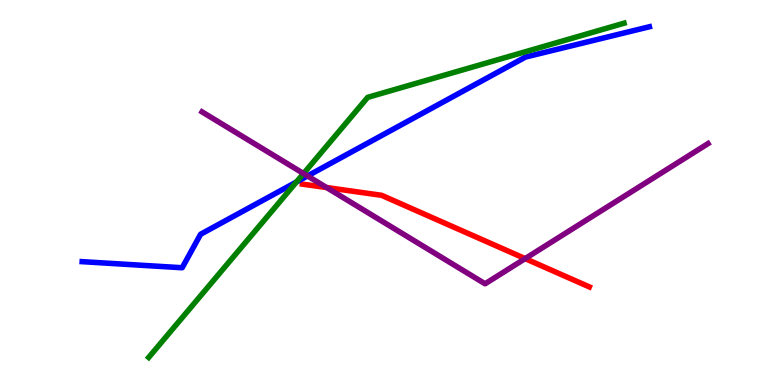[{'lines': ['blue', 'red'], 'intersections': []}, {'lines': ['green', 'red'], 'intersections': []}, {'lines': ['purple', 'red'], 'intersections': [{'x': 4.21, 'y': 5.13}, {'x': 6.78, 'y': 3.28}]}, {'lines': ['blue', 'green'], 'intersections': [{'x': 3.82, 'y': 5.27}]}, {'lines': ['blue', 'purple'], 'intersections': [{'x': 3.97, 'y': 5.43}]}, {'lines': ['green', 'purple'], 'intersections': [{'x': 3.92, 'y': 5.49}]}]